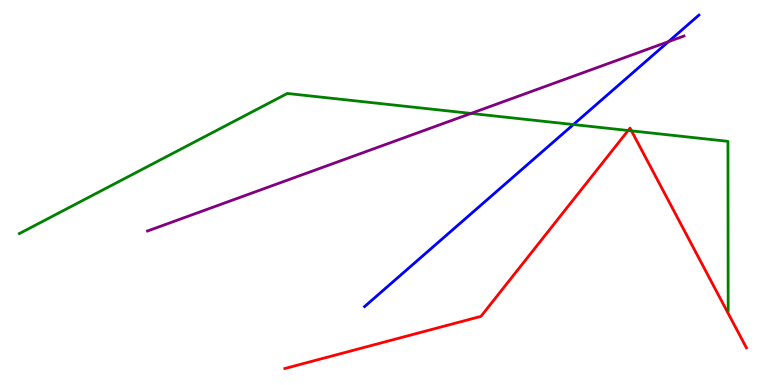[{'lines': ['blue', 'red'], 'intersections': []}, {'lines': ['green', 'red'], 'intersections': [{'x': 8.11, 'y': 6.61}, {'x': 8.15, 'y': 6.6}]}, {'lines': ['purple', 'red'], 'intersections': []}, {'lines': ['blue', 'green'], 'intersections': [{'x': 7.4, 'y': 6.77}]}, {'lines': ['blue', 'purple'], 'intersections': [{'x': 8.63, 'y': 8.92}]}, {'lines': ['green', 'purple'], 'intersections': [{'x': 6.08, 'y': 7.05}]}]